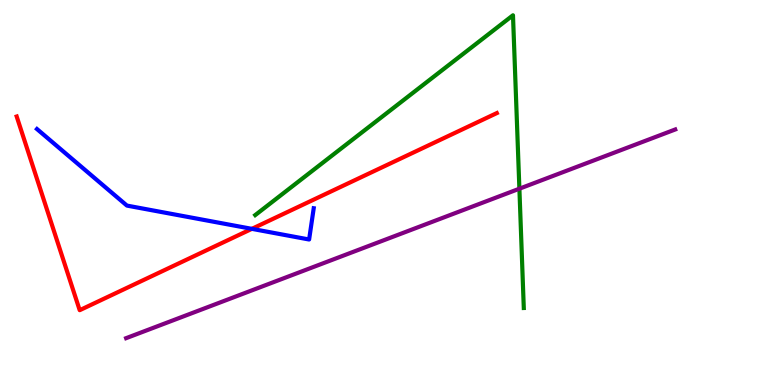[{'lines': ['blue', 'red'], 'intersections': [{'x': 3.25, 'y': 4.06}]}, {'lines': ['green', 'red'], 'intersections': []}, {'lines': ['purple', 'red'], 'intersections': []}, {'lines': ['blue', 'green'], 'intersections': []}, {'lines': ['blue', 'purple'], 'intersections': []}, {'lines': ['green', 'purple'], 'intersections': [{'x': 6.7, 'y': 5.1}]}]